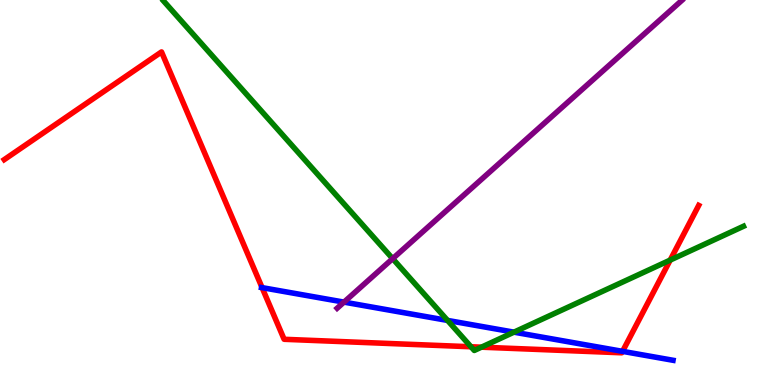[{'lines': ['blue', 'red'], 'intersections': [{'x': 3.38, 'y': 2.53}, {'x': 8.03, 'y': 0.874}]}, {'lines': ['green', 'red'], 'intersections': [{'x': 6.08, 'y': 0.993}, {'x': 6.21, 'y': 0.982}, {'x': 8.65, 'y': 3.24}]}, {'lines': ['purple', 'red'], 'intersections': []}, {'lines': ['blue', 'green'], 'intersections': [{'x': 5.78, 'y': 1.68}, {'x': 6.63, 'y': 1.37}]}, {'lines': ['blue', 'purple'], 'intersections': [{'x': 4.44, 'y': 2.15}]}, {'lines': ['green', 'purple'], 'intersections': [{'x': 5.07, 'y': 3.28}]}]